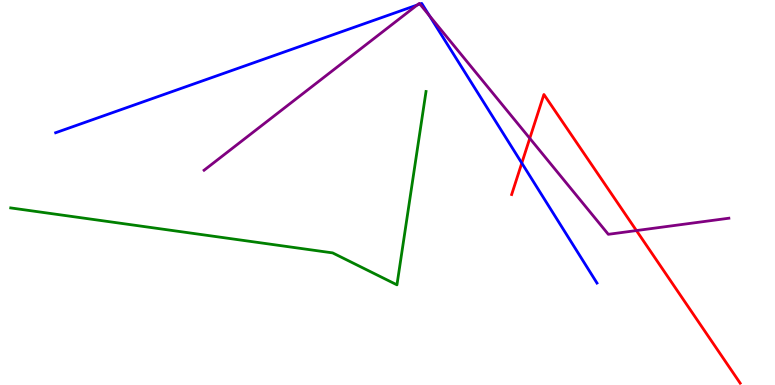[{'lines': ['blue', 'red'], 'intersections': [{'x': 6.73, 'y': 5.76}]}, {'lines': ['green', 'red'], 'intersections': []}, {'lines': ['purple', 'red'], 'intersections': [{'x': 6.84, 'y': 6.41}, {'x': 8.21, 'y': 4.01}]}, {'lines': ['blue', 'green'], 'intersections': []}, {'lines': ['blue', 'purple'], 'intersections': [{'x': 5.38, 'y': 9.87}, {'x': 5.42, 'y': 9.89}, {'x': 5.54, 'y': 9.59}]}, {'lines': ['green', 'purple'], 'intersections': []}]